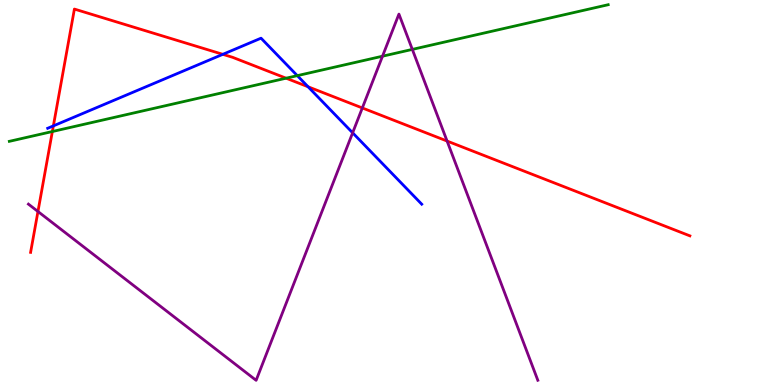[{'lines': ['blue', 'red'], 'intersections': [{'x': 0.689, 'y': 6.73}, {'x': 2.87, 'y': 8.59}, {'x': 3.98, 'y': 7.75}]}, {'lines': ['green', 'red'], 'intersections': [{'x': 0.676, 'y': 6.58}, {'x': 3.69, 'y': 7.97}]}, {'lines': ['purple', 'red'], 'intersections': [{'x': 0.49, 'y': 4.51}, {'x': 4.68, 'y': 7.2}, {'x': 5.77, 'y': 6.34}]}, {'lines': ['blue', 'green'], 'intersections': [{'x': 3.84, 'y': 8.04}]}, {'lines': ['blue', 'purple'], 'intersections': [{'x': 4.55, 'y': 6.55}]}, {'lines': ['green', 'purple'], 'intersections': [{'x': 4.94, 'y': 8.54}, {'x': 5.32, 'y': 8.72}]}]